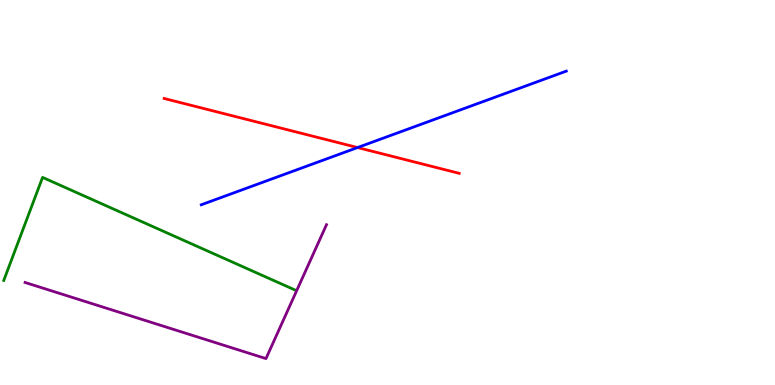[{'lines': ['blue', 'red'], 'intersections': [{'x': 4.61, 'y': 6.17}]}, {'lines': ['green', 'red'], 'intersections': []}, {'lines': ['purple', 'red'], 'intersections': []}, {'lines': ['blue', 'green'], 'intersections': []}, {'lines': ['blue', 'purple'], 'intersections': []}, {'lines': ['green', 'purple'], 'intersections': []}]